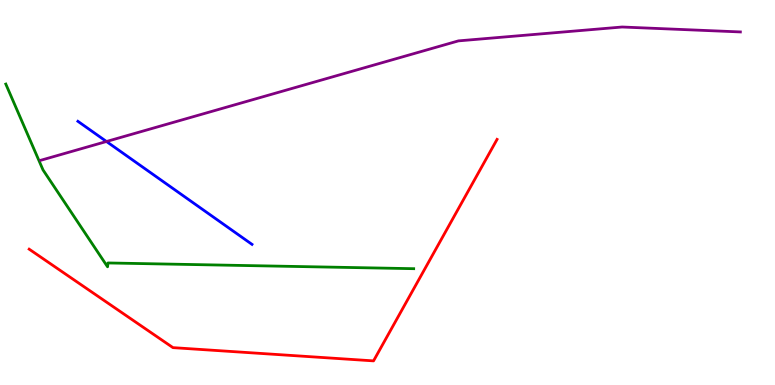[{'lines': ['blue', 'red'], 'intersections': []}, {'lines': ['green', 'red'], 'intersections': []}, {'lines': ['purple', 'red'], 'intersections': []}, {'lines': ['blue', 'green'], 'intersections': []}, {'lines': ['blue', 'purple'], 'intersections': [{'x': 1.37, 'y': 6.32}]}, {'lines': ['green', 'purple'], 'intersections': []}]